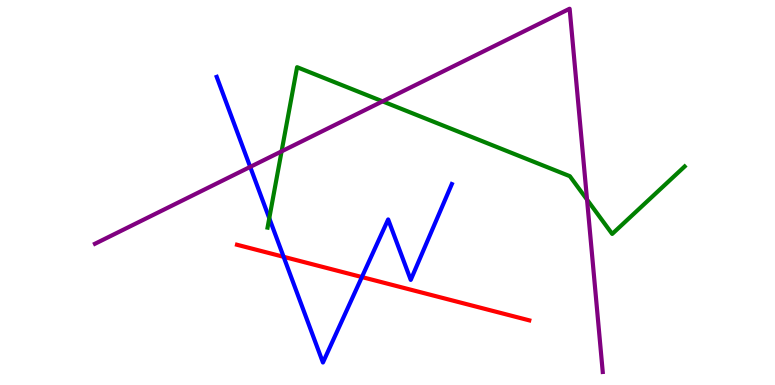[{'lines': ['blue', 'red'], 'intersections': [{'x': 3.66, 'y': 3.33}, {'x': 4.67, 'y': 2.8}]}, {'lines': ['green', 'red'], 'intersections': []}, {'lines': ['purple', 'red'], 'intersections': []}, {'lines': ['blue', 'green'], 'intersections': [{'x': 3.47, 'y': 4.33}]}, {'lines': ['blue', 'purple'], 'intersections': [{'x': 3.23, 'y': 5.66}]}, {'lines': ['green', 'purple'], 'intersections': [{'x': 3.63, 'y': 6.07}, {'x': 4.94, 'y': 7.37}, {'x': 7.57, 'y': 4.81}]}]